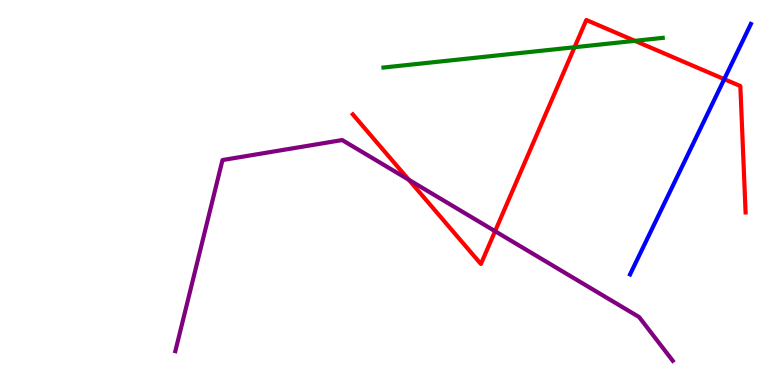[{'lines': ['blue', 'red'], 'intersections': [{'x': 9.35, 'y': 7.94}]}, {'lines': ['green', 'red'], 'intersections': [{'x': 7.41, 'y': 8.77}, {'x': 8.19, 'y': 8.94}]}, {'lines': ['purple', 'red'], 'intersections': [{'x': 5.27, 'y': 5.33}, {'x': 6.39, 'y': 4.0}]}, {'lines': ['blue', 'green'], 'intersections': []}, {'lines': ['blue', 'purple'], 'intersections': []}, {'lines': ['green', 'purple'], 'intersections': []}]